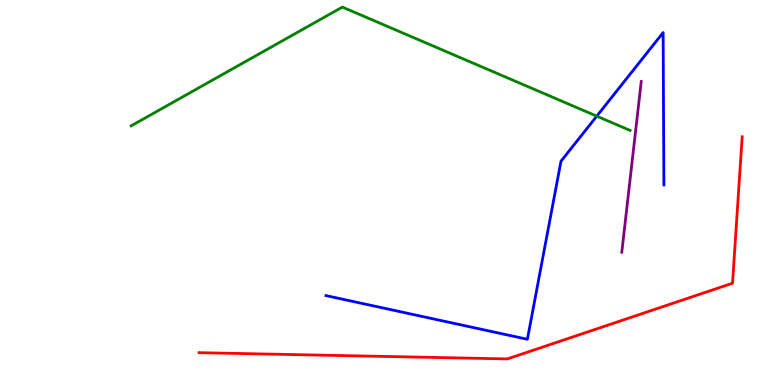[{'lines': ['blue', 'red'], 'intersections': []}, {'lines': ['green', 'red'], 'intersections': []}, {'lines': ['purple', 'red'], 'intersections': []}, {'lines': ['blue', 'green'], 'intersections': [{'x': 7.7, 'y': 6.98}]}, {'lines': ['blue', 'purple'], 'intersections': []}, {'lines': ['green', 'purple'], 'intersections': []}]